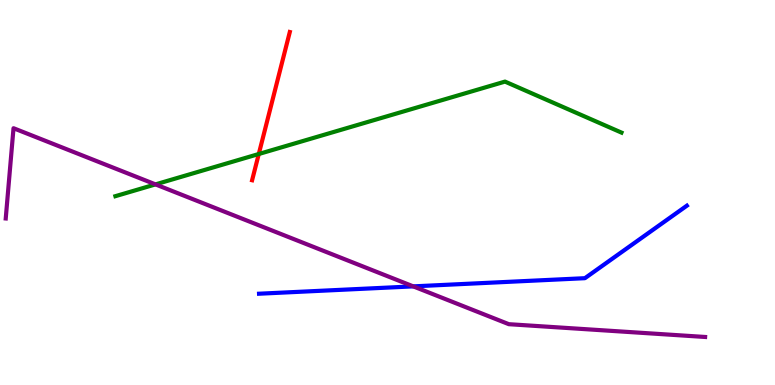[{'lines': ['blue', 'red'], 'intersections': []}, {'lines': ['green', 'red'], 'intersections': [{'x': 3.34, 'y': 6.0}]}, {'lines': ['purple', 'red'], 'intersections': []}, {'lines': ['blue', 'green'], 'intersections': []}, {'lines': ['blue', 'purple'], 'intersections': [{'x': 5.33, 'y': 2.56}]}, {'lines': ['green', 'purple'], 'intersections': [{'x': 2.01, 'y': 5.21}]}]